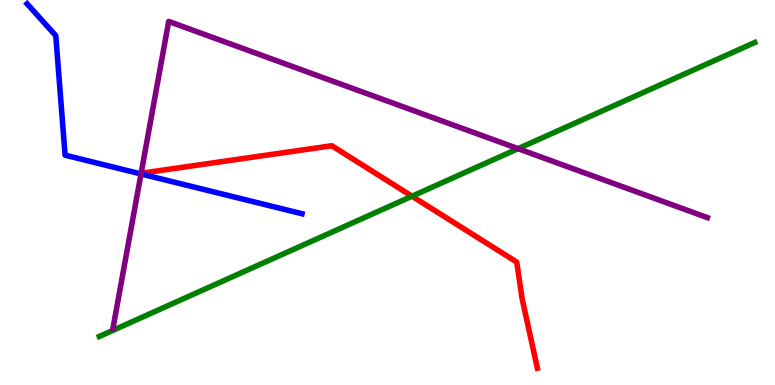[{'lines': ['blue', 'red'], 'intersections': []}, {'lines': ['green', 'red'], 'intersections': [{'x': 5.32, 'y': 4.9}]}, {'lines': ['purple', 'red'], 'intersections': []}, {'lines': ['blue', 'green'], 'intersections': []}, {'lines': ['blue', 'purple'], 'intersections': [{'x': 1.82, 'y': 5.48}]}, {'lines': ['green', 'purple'], 'intersections': [{'x': 6.68, 'y': 6.14}]}]